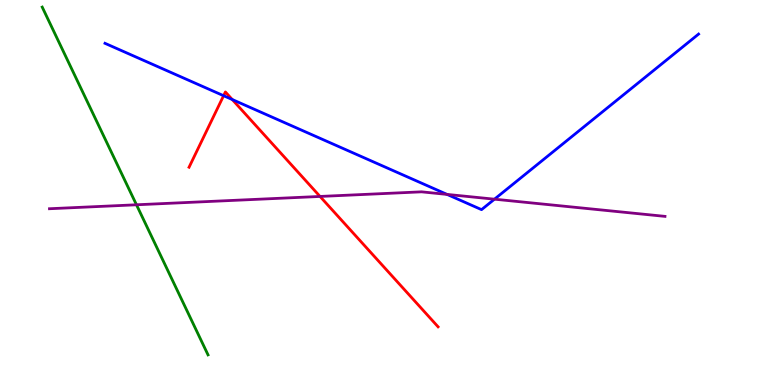[{'lines': ['blue', 'red'], 'intersections': [{'x': 2.89, 'y': 7.51}, {'x': 3.0, 'y': 7.41}]}, {'lines': ['green', 'red'], 'intersections': []}, {'lines': ['purple', 'red'], 'intersections': [{'x': 4.13, 'y': 4.9}]}, {'lines': ['blue', 'green'], 'intersections': []}, {'lines': ['blue', 'purple'], 'intersections': [{'x': 5.77, 'y': 4.95}, {'x': 6.38, 'y': 4.83}]}, {'lines': ['green', 'purple'], 'intersections': [{'x': 1.76, 'y': 4.68}]}]